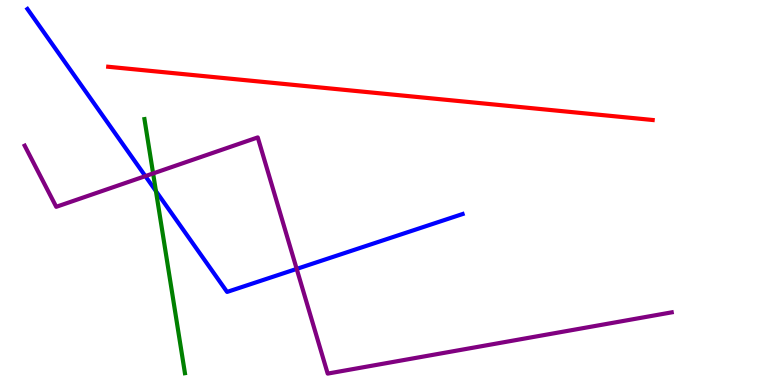[{'lines': ['blue', 'red'], 'intersections': []}, {'lines': ['green', 'red'], 'intersections': []}, {'lines': ['purple', 'red'], 'intersections': []}, {'lines': ['blue', 'green'], 'intersections': [{'x': 2.01, 'y': 5.04}]}, {'lines': ['blue', 'purple'], 'intersections': [{'x': 1.88, 'y': 5.43}, {'x': 3.83, 'y': 3.02}]}, {'lines': ['green', 'purple'], 'intersections': [{'x': 1.98, 'y': 5.49}]}]